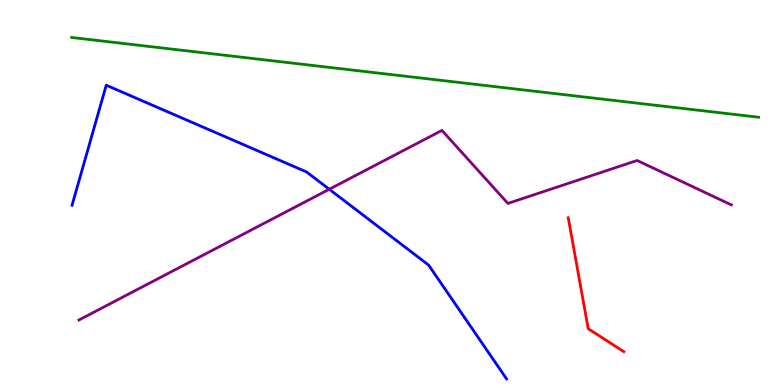[{'lines': ['blue', 'red'], 'intersections': []}, {'lines': ['green', 'red'], 'intersections': []}, {'lines': ['purple', 'red'], 'intersections': []}, {'lines': ['blue', 'green'], 'intersections': []}, {'lines': ['blue', 'purple'], 'intersections': [{'x': 4.25, 'y': 5.08}]}, {'lines': ['green', 'purple'], 'intersections': []}]